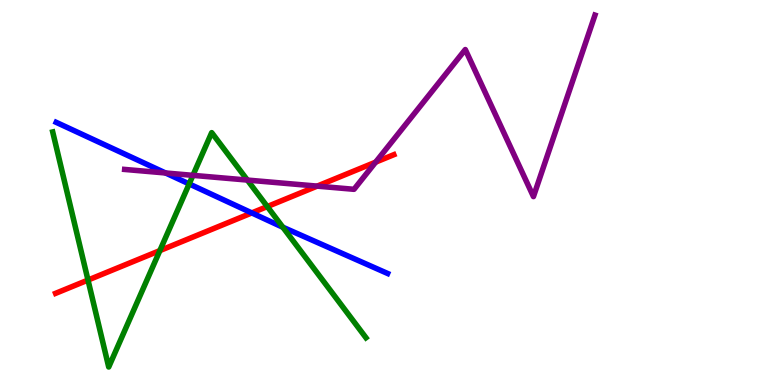[{'lines': ['blue', 'red'], 'intersections': [{'x': 3.25, 'y': 4.47}]}, {'lines': ['green', 'red'], 'intersections': [{'x': 1.14, 'y': 2.73}, {'x': 2.06, 'y': 3.49}, {'x': 3.45, 'y': 4.63}]}, {'lines': ['purple', 'red'], 'intersections': [{'x': 4.09, 'y': 5.17}, {'x': 4.85, 'y': 5.79}]}, {'lines': ['blue', 'green'], 'intersections': [{'x': 2.44, 'y': 5.22}, {'x': 3.65, 'y': 4.1}]}, {'lines': ['blue', 'purple'], 'intersections': [{'x': 2.14, 'y': 5.51}]}, {'lines': ['green', 'purple'], 'intersections': [{'x': 2.49, 'y': 5.45}, {'x': 3.19, 'y': 5.32}]}]